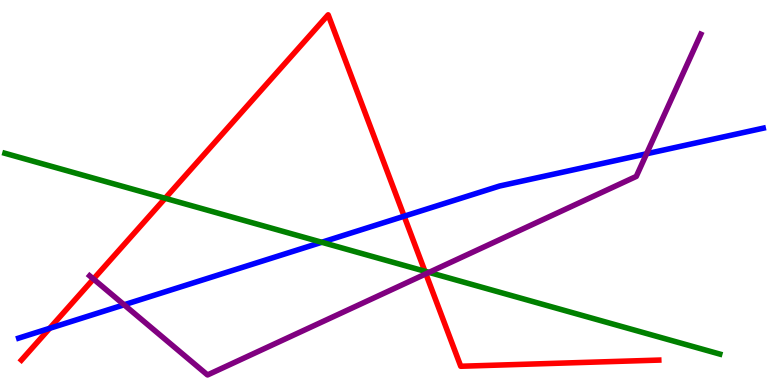[{'lines': ['blue', 'red'], 'intersections': [{'x': 0.641, 'y': 1.47}, {'x': 5.21, 'y': 4.38}]}, {'lines': ['green', 'red'], 'intersections': [{'x': 2.13, 'y': 4.85}, {'x': 5.48, 'y': 2.95}]}, {'lines': ['purple', 'red'], 'intersections': [{'x': 1.21, 'y': 2.75}, {'x': 5.5, 'y': 2.89}]}, {'lines': ['blue', 'green'], 'intersections': [{'x': 4.15, 'y': 3.71}]}, {'lines': ['blue', 'purple'], 'intersections': [{'x': 1.6, 'y': 2.08}, {'x': 8.34, 'y': 6.01}]}, {'lines': ['green', 'purple'], 'intersections': [{'x': 5.54, 'y': 2.92}]}]